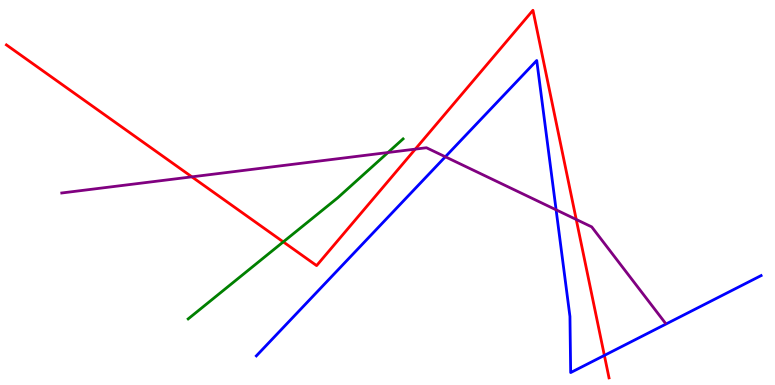[{'lines': ['blue', 'red'], 'intersections': [{'x': 7.8, 'y': 0.769}]}, {'lines': ['green', 'red'], 'intersections': [{'x': 3.66, 'y': 3.72}]}, {'lines': ['purple', 'red'], 'intersections': [{'x': 2.48, 'y': 5.41}, {'x': 5.36, 'y': 6.13}, {'x': 7.44, 'y': 4.3}]}, {'lines': ['blue', 'green'], 'intersections': []}, {'lines': ['blue', 'purple'], 'intersections': [{'x': 5.75, 'y': 5.93}, {'x': 7.18, 'y': 4.55}]}, {'lines': ['green', 'purple'], 'intersections': [{'x': 5.01, 'y': 6.04}]}]